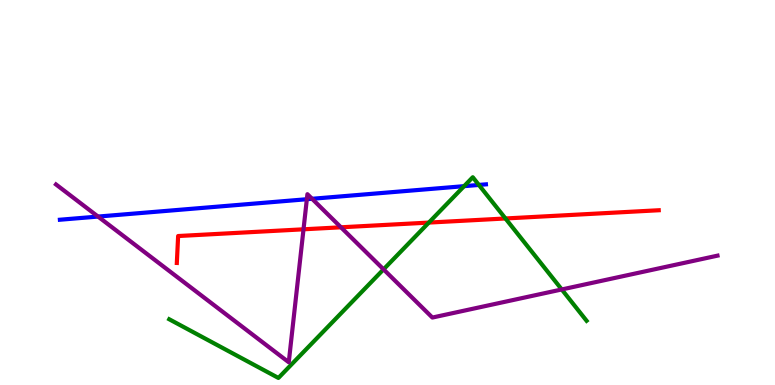[{'lines': ['blue', 'red'], 'intersections': []}, {'lines': ['green', 'red'], 'intersections': [{'x': 5.53, 'y': 4.22}, {'x': 6.52, 'y': 4.33}]}, {'lines': ['purple', 'red'], 'intersections': [{'x': 3.92, 'y': 4.04}, {'x': 4.4, 'y': 4.1}]}, {'lines': ['blue', 'green'], 'intersections': [{'x': 5.99, 'y': 5.16}, {'x': 6.18, 'y': 5.2}]}, {'lines': ['blue', 'purple'], 'intersections': [{'x': 1.26, 'y': 4.37}, {'x': 3.96, 'y': 4.83}, {'x': 4.03, 'y': 4.84}]}, {'lines': ['green', 'purple'], 'intersections': [{'x': 4.95, 'y': 3.0}, {'x': 7.25, 'y': 2.48}]}]